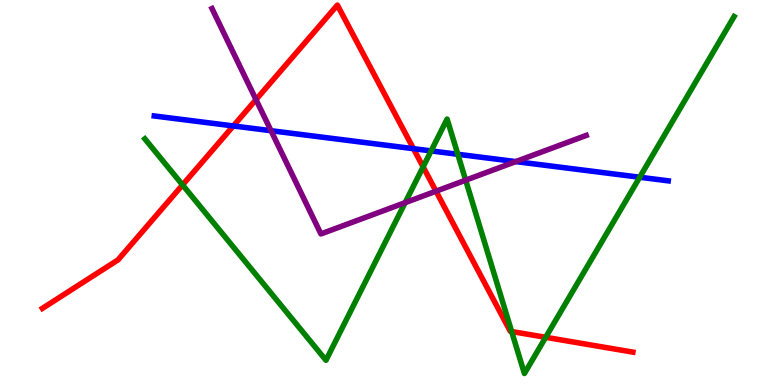[{'lines': ['blue', 'red'], 'intersections': [{'x': 3.01, 'y': 6.73}, {'x': 5.34, 'y': 6.14}]}, {'lines': ['green', 'red'], 'intersections': [{'x': 2.36, 'y': 5.2}, {'x': 5.46, 'y': 5.67}, {'x': 6.6, 'y': 1.39}, {'x': 7.04, 'y': 1.24}]}, {'lines': ['purple', 'red'], 'intersections': [{'x': 3.3, 'y': 7.41}, {'x': 5.63, 'y': 5.03}]}, {'lines': ['blue', 'green'], 'intersections': [{'x': 5.56, 'y': 6.08}, {'x': 5.91, 'y': 5.99}, {'x': 8.25, 'y': 5.4}]}, {'lines': ['blue', 'purple'], 'intersections': [{'x': 3.5, 'y': 6.61}, {'x': 6.65, 'y': 5.8}]}, {'lines': ['green', 'purple'], 'intersections': [{'x': 5.23, 'y': 4.74}, {'x': 6.01, 'y': 5.32}]}]